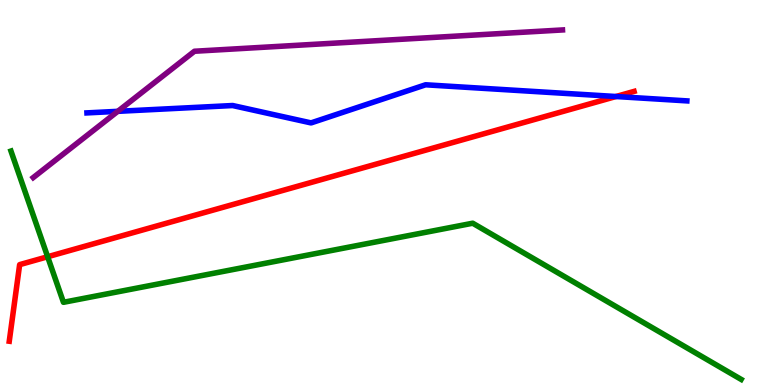[{'lines': ['blue', 'red'], 'intersections': [{'x': 7.95, 'y': 7.49}]}, {'lines': ['green', 'red'], 'intersections': [{'x': 0.615, 'y': 3.33}]}, {'lines': ['purple', 'red'], 'intersections': []}, {'lines': ['blue', 'green'], 'intersections': []}, {'lines': ['blue', 'purple'], 'intersections': [{'x': 1.52, 'y': 7.11}]}, {'lines': ['green', 'purple'], 'intersections': []}]